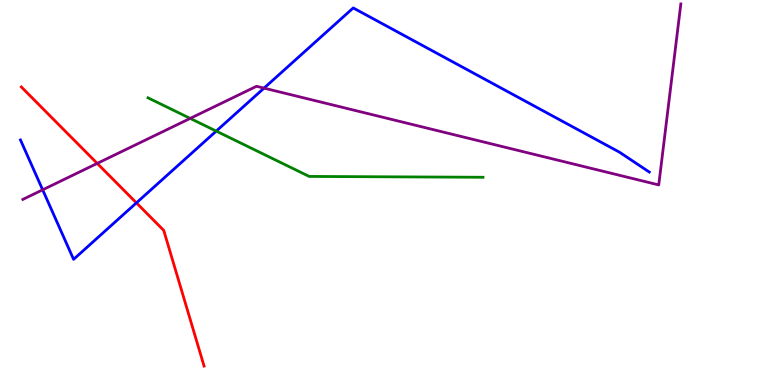[{'lines': ['blue', 'red'], 'intersections': [{'x': 1.76, 'y': 4.73}]}, {'lines': ['green', 'red'], 'intersections': []}, {'lines': ['purple', 'red'], 'intersections': [{'x': 1.25, 'y': 5.76}]}, {'lines': ['blue', 'green'], 'intersections': [{'x': 2.79, 'y': 6.59}]}, {'lines': ['blue', 'purple'], 'intersections': [{'x': 0.55, 'y': 5.07}, {'x': 3.41, 'y': 7.71}]}, {'lines': ['green', 'purple'], 'intersections': [{'x': 2.45, 'y': 6.92}]}]